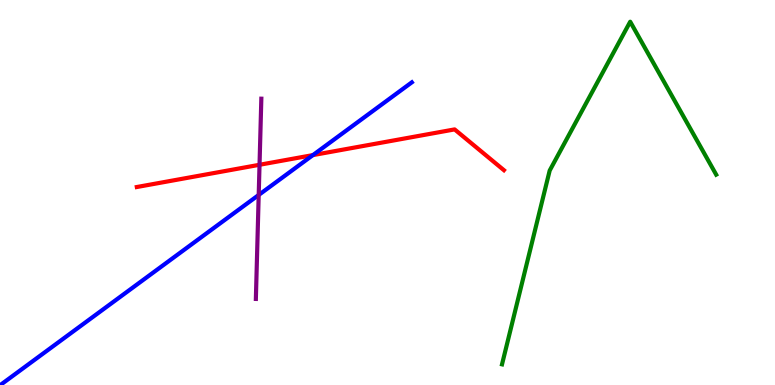[{'lines': ['blue', 'red'], 'intersections': [{'x': 4.04, 'y': 5.97}]}, {'lines': ['green', 'red'], 'intersections': []}, {'lines': ['purple', 'red'], 'intersections': [{'x': 3.35, 'y': 5.72}]}, {'lines': ['blue', 'green'], 'intersections': []}, {'lines': ['blue', 'purple'], 'intersections': [{'x': 3.34, 'y': 4.94}]}, {'lines': ['green', 'purple'], 'intersections': []}]